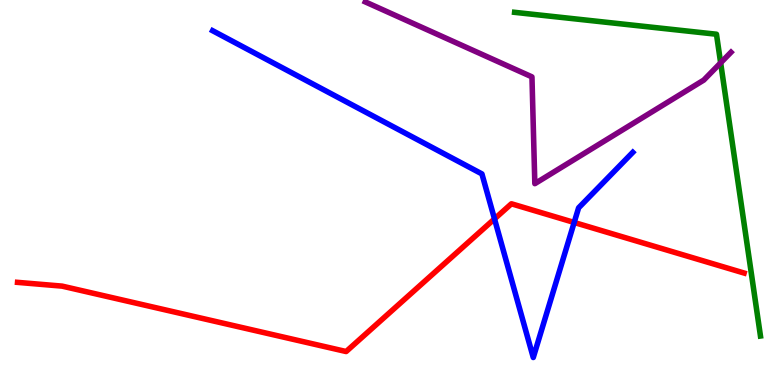[{'lines': ['blue', 'red'], 'intersections': [{'x': 6.38, 'y': 4.31}, {'x': 7.41, 'y': 4.22}]}, {'lines': ['green', 'red'], 'intersections': []}, {'lines': ['purple', 'red'], 'intersections': []}, {'lines': ['blue', 'green'], 'intersections': []}, {'lines': ['blue', 'purple'], 'intersections': []}, {'lines': ['green', 'purple'], 'intersections': [{'x': 9.3, 'y': 8.37}]}]